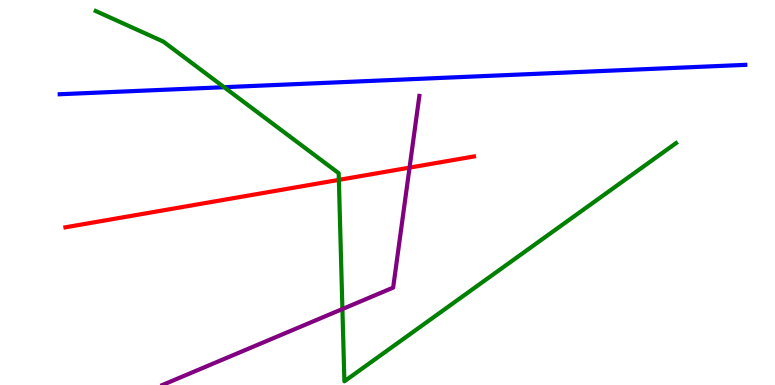[{'lines': ['blue', 'red'], 'intersections': []}, {'lines': ['green', 'red'], 'intersections': [{'x': 4.37, 'y': 5.33}]}, {'lines': ['purple', 'red'], 'intersections': [{'x': 5.28, 'y': 5.65}]}, {'lines': ['blue', 'green'], 'intersections': [{'x': 2.89, 'y': 7.74}]}, {'lines': ['blue', 'purple'], 'intersections': []}, {'lines': ['green', 'purple'], 'intersections': [{'x': 4.42, 'y': 1.97}]}]